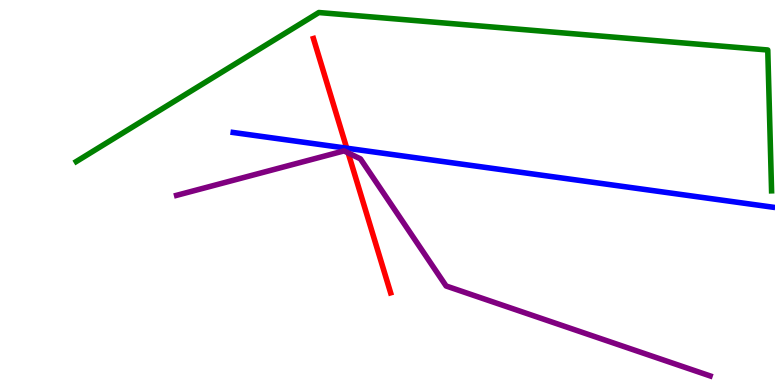[{'lines': ['blue', 'red'], 'intersections': [{'x': 4.47, 'y': 6.15}]}, {'lines': ['green', 'red'], 'intersections': []}, {'lines': ['purple', 'red'], 'intersections': [{'x': 4.49, 'y': 6.03}]}, {'lines': ['blue', 'green'], 'intersections': []}, {'lines': ['blue', 'purple'], 'intersections': []}, {'lines': ['green', 'purple'], 'intersections': []}]